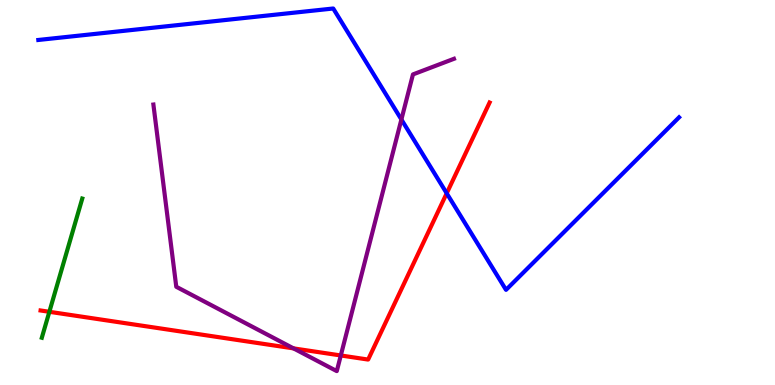[{'lines': ['blue', 'red'], 'intersections': [{'x': 5.76, 'y': 4.98}]}, {'lines': ['green', 'red'], 'intersections': [{'x': 0.637, 'y': 1.9}]}, {'lines': ['purple', 'red'], 'intersections': [{'x': 3.79, 'y': 0.951}, {'x': 4.4, 'y': 0.767}]}, {'lines': ['blue', 'green'], 'intersections': []}, {'lines': ['blue', 'purple'], 'intersections': [{'x': 5.18, 'y': 6.9}]}, {'lines': ['green', 'purple'], 'intersections': []}]